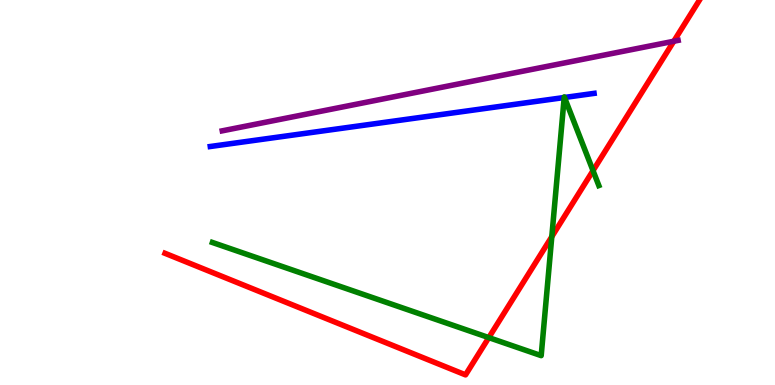[{'lines': ['blue', 'red'], 'intersections': []}, {'lines': ['green', 'red'], 'intersections': [{'x': 6.31, 'y': 1.23}, {'x': 7.12, 'y': 3.85}, {'x': 7.65, 'y': 5.57}]}, {'lines': ['purple', 'red'], 'intersections': [{'x': 8.69, 'y': 8.93}]}, {'lines': ['blue', 'green'], 'intersections': [{'x': 7.28, 'y': 7.47}, {'x': 7.28, 'y': 7.47}]}, {'lines': ['blue', 'purple'], 'intersections': []}, {'lines': ['green', 'purple'], 'intersections': []}]